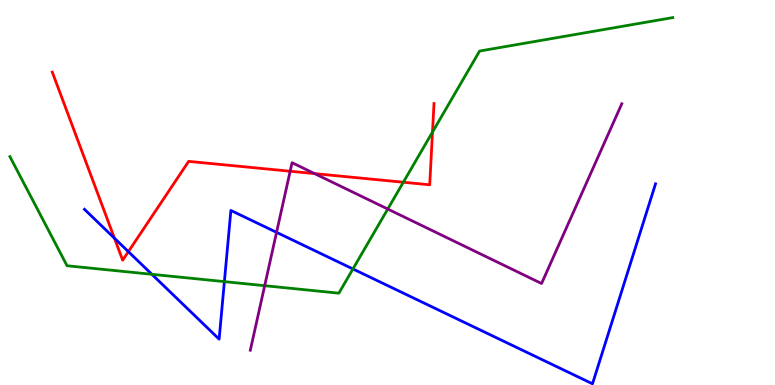[{'lines': ['blue', 'red'], 'intersections': [{'x': 1.48, 'y': 3.81}, {'x': 1.66, 'y': 3.46}]}, {'lines': ['green', 'red'], 'intersections': [{'x': 5.2, 'y': 5.27}, {'x': 5.58, 'y': 6.57}]}, {'lines': ['purple', 'red'], 'intersections': [{'x': 3.74, 'y': 5.55}, {'x': 4.06, 'y': 5.49}]}, {'lines': ['blue', 'green'], 'intersections': [{'x': 1.96, 'y': 2.88}, {'x': 2.9, 'y': 2.69}, {'x': 4.55, 'y': 3.01}]}, {'lines': ['blue', 'purple'], 'intersections': [{'x': 3.57, 'y': 3.96}]}, {'lines': ['green', 'purple'], 'intersections': [{'x': 3.42, 'y': 2.58}, {'x': 5.0, 'y': 4.57}]}]